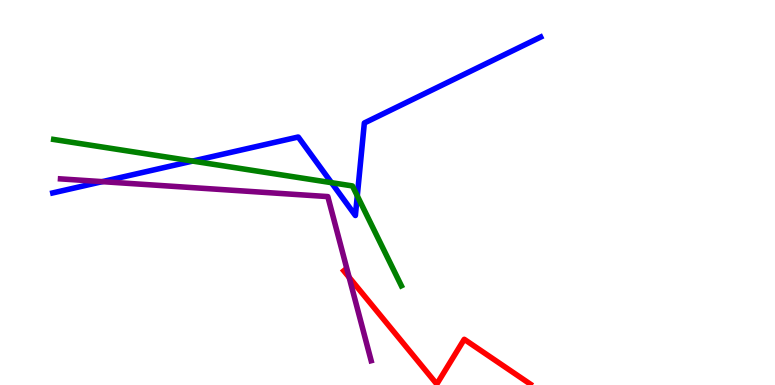[{'lines': ['blue', 'red'], 'intersections': []}, {'lines': ['green', 'red'], 'intersections': []}, {'lines': ['purple', 'red'], 'intersections': [{'x': 4.51, 'y': 2.8}]}, {'lines': ['blue', 'green'], 'intersections': [{'x': 2.49, 'y': 5.82}, {'x': 4.28, 'y': 5.26}, {'x': 4.61, 'y': 4.91}]}, {'lines': ['blue', 'purple'], 'intersections': [{'x': 1.32, 'y': 5.28}]}, {'lines': ['green', 'purple'], 'intersections': []}]